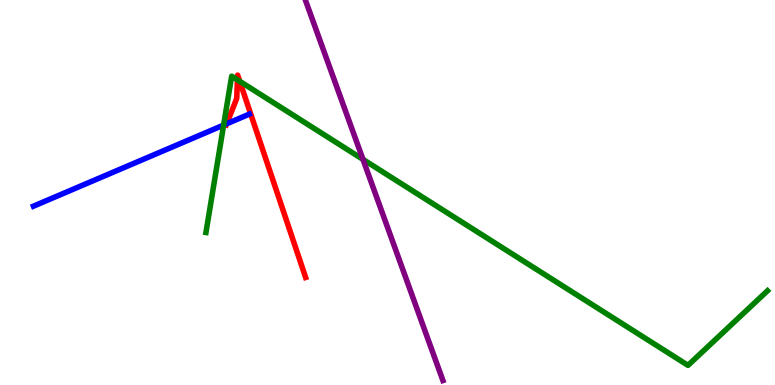[{'lines': ['blue', 'red'], 'intersections': [{'x': 2.92, 'y': 6.78}]}, {'lines': ['green', 'red'], 'intersections': [{'x': 3.06, 'y': 7.93}, {'x': 3.09, 'y': 7.89}]}, {'lines': ['purple', 'red'], 'intersections': []}, {'lines': ['blue', 'green'], 'intersections': [{'x': 2.89, 'y': 6.75}]}, {'lines': ['blue', 'purple'], 'intersections': []}, {'lines': ['green', 'purple'], 'intersections': [{'x': 4.68, 'y': 5.86}]}]